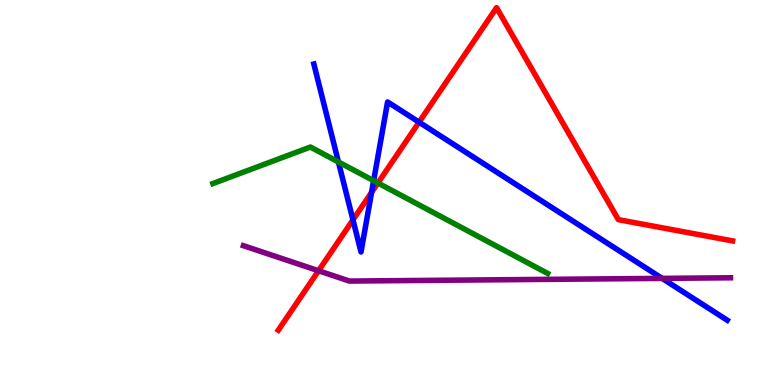[{'lines': ['blue', 'red'], 'intersections': [{'x': 4.55, 'y': 4.29}, {'x': 4.79, 'y': 5.0}, {'x': 5.41, 'y': 6.83}]}, {'lines': ['green', 'red'], 'intersections': [{'x': 4.88, 'y': 5.25}]}, {'lines': ['purple', 'red'], 'intersections': [{'x': 4.11, 'y': 2.97}]}, {'lines': ['blue', 'green'], 'intersections': [{'x': 4.37, 'y': 5.79}, {'x': 4.82, 'y': 5.31}]}, {'lines': ['blue', 'purple'], 'intersections': [{'x': 8.54, 'y': 2.77}]}, {'lines': ['green', 'purple'], 'intersections': []}]